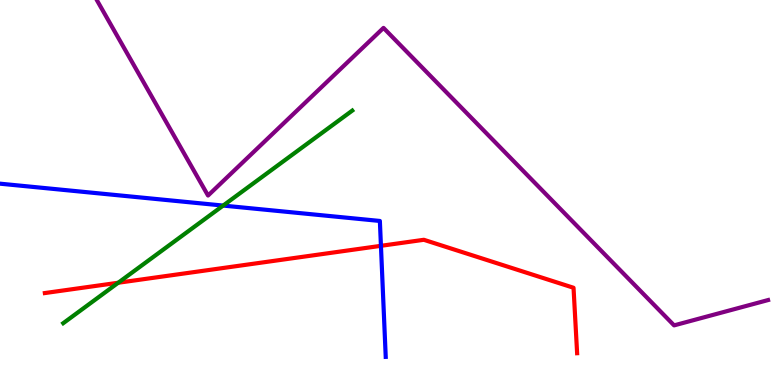[{'lines': ['blue', 'red'], 'intersections': [{'x': 4.92, 'y': 3.62}]}, {'lines': ['green', 'red'], 'intersections': [{'x': 1.53, 'y': 2.66}]}, {'lines': ['purple', 'red'], 'intersections': []}, {'lines': ['blue', 'green'], 'intersections': [{'x': 2.88, 'y': 4.66}]}, {'lines': ['blue', 'purple'], 'intersections': []}, {'lines': ['green', 'purple'], 'intersections': []}]